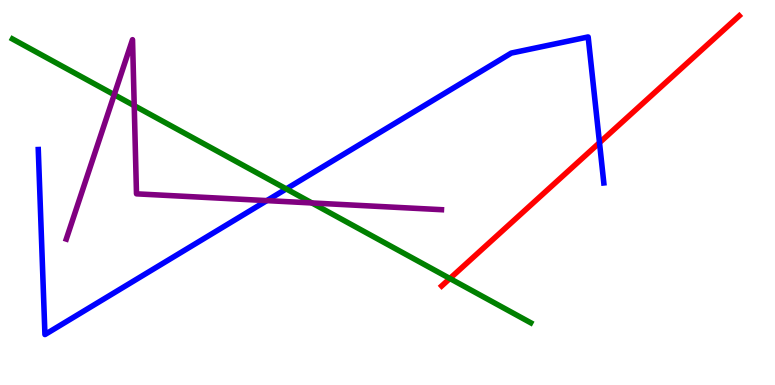[{'lines': ['blue', 'red'], 'intersections': [{'x': 7.74, 'y': 6.29}]}, {'lines': ['green', 'red'], 'intersections': [{'x': 5.8, 'y': 2.77}]}, {'lines': ['purple', 'red'], 'intersections': []}, {'lines': ['blue', 'green'], 'intersections': [{'x': 3.69, 'y': 5.09}]}, {'lines': ['blue', 'purple'], 'intersections': [{'x': 3.44, 'y': 4.79}]}, {'lines': ['green', 'purple'], 'intersections': [{'x': 1.47, 'y': 7.54}, {'x': 1.73, 'y': 7.26}, {'x': 4.02, 'y': 4.73}]}]